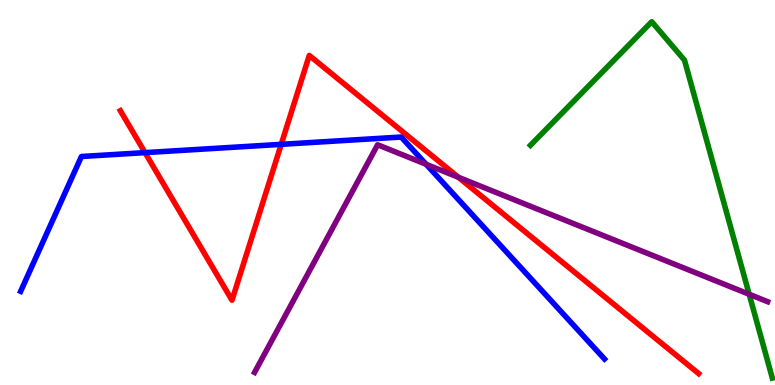[{'lines': ['blue', 'red'], 'intersections': [{'x': 1.87, 'y': 6.04}, {'x': 3.63, 'y': 6.25}]}, {'lines': ['green', 'red'], 'intersections': []}, {'lines': ['purple', 'red'], 'intersections': [{'x': 5.91, 'y': 5.4}]}, {'lines': ['blue', 'green'], 'intersections': []}, {'lines': ['blue', 'purple'], 'intersections': [{'x': 5.5, 'y': 5.73}]}, {'lines': ['green', 'purple'], 'intersections': [{'x': 9.67, 'y': 2.36}]}]